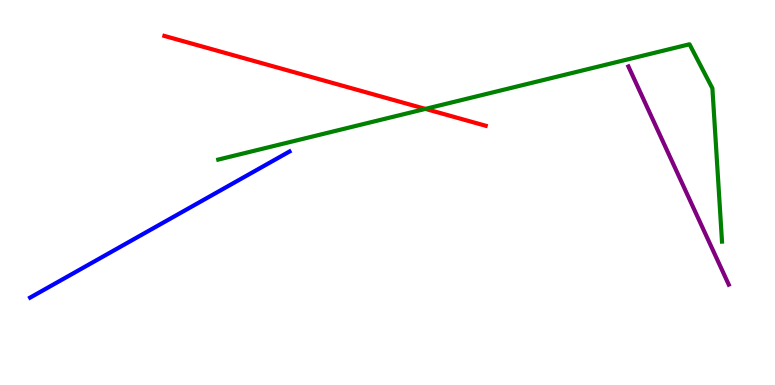[{'lines': ['blue', 'red'], 'intersections': []}, {'lines': ['green', 'red'], 'intersections': [{'x': 5.49, 'y': 7.17}]}, {'lines': ['purple', 'red'], 'intersections': []}, {'lines': ['blue', 'green'], 'intersections': []}, {'lines': ['blue', 'purple'], 'intersections': []}, {'lines': ['green', 'purple'], 'intersections': []}]